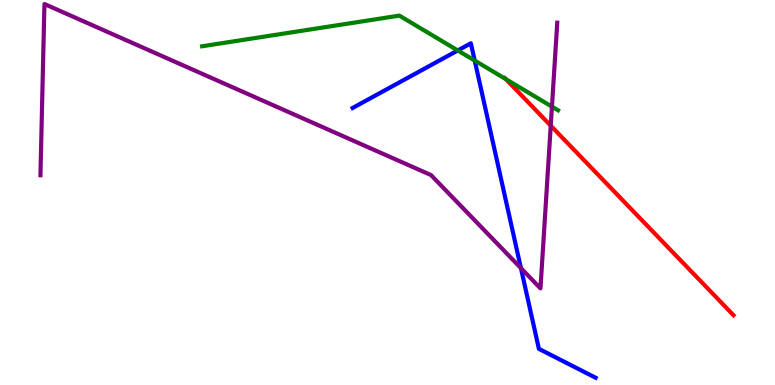[{'lines': ['blue', 'red'], 'intersections': []}, {'lines': ['green', 'red'], 'intersections': [{'x': 6.53, 'y': 7.94}]}, {'lines': ['purple', 'red'], 'intersections': [{'x': 7.11, 'y': 6.74}]}, {'lines': ['blue', 'green'], 'intersections': [{'x': 5.91, 'y': 8.69}, {'x': 6.13, 'y': 8.43}]}, {'lines': ['blue', 'purple'], 'intersections': [{'x': 6.72, 'y': 3.04}]}, {'lines': ['green', 'purple'], 'intersections': [{'x': 7.12, 'y': 7.23}]}]